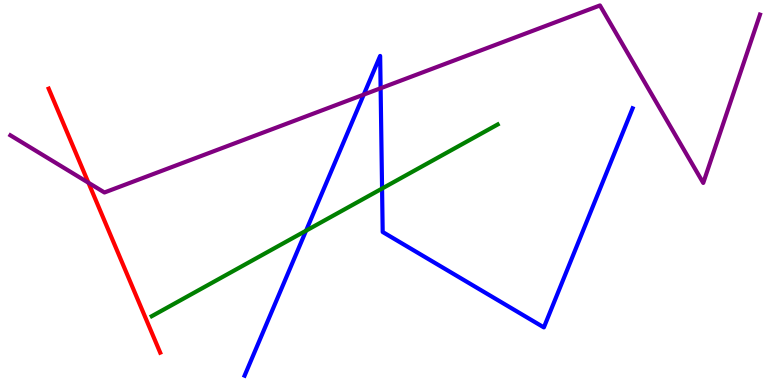[{'lines': ['blue', 'red'], 'intersections': []}, {'lines': ['green', 'red'], 'intersections': []}, {'lines': ['purple', 'red'], 'intersections': [{'x': 1.14, 'y': 5.25}]}, {'lines': ['blue', 'green'], 'intersections': [{'x': 3.95, 'y': 4.01}, {'x': 4.93, 'y': 5.1}]}, {'lines': ['blue', 'purple'], 'intersections': [{'x': 4.69, 'y': 7.54}, {'x': 4.91, 'y': 7.71}]}, {'lines': ['green', 'purple'], 'intersections': []}]